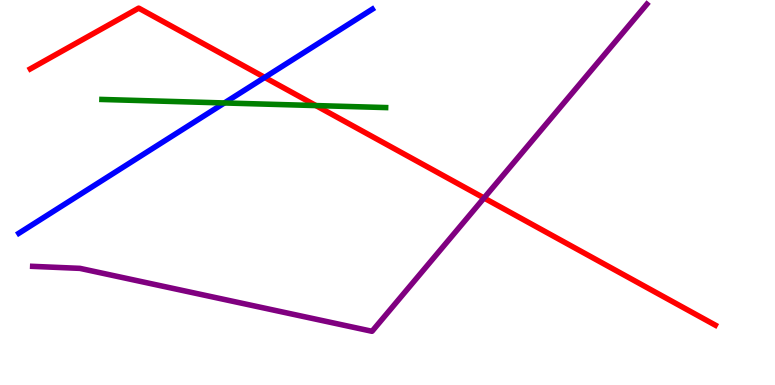[{'lines': ['blue', 'red'], 'intersections': [{'x': 3.42, 'y': 7.99}]}, {'lines': ['green', 'red'], 'intersections': [{'x': 4.08, 'y': 7.26}]}, {'lines': ['purple', 'red'], 'intersections': [{'x': 6.25, 'y': 4.86}]}, {'lines': ['blue', 'green'], 'intersections': [{'x': 2.9, 'y': 7.33}]}, {'lines': ['blue', 'purple'], 'intersections': []}, {'lines': ['green', 'purple'], 'intersections': []}]